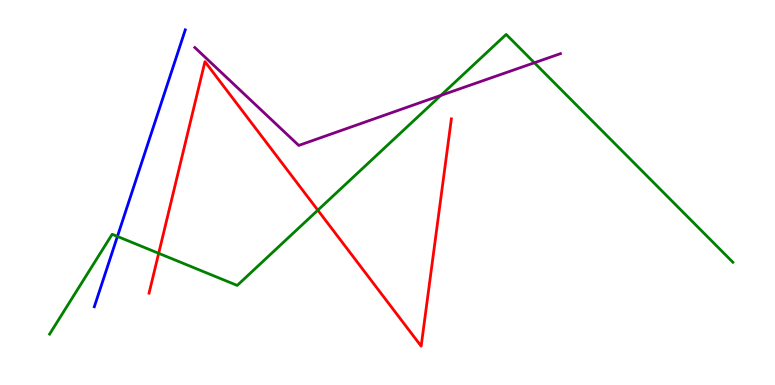[{'lines': ['blue', 'red'], 'intersections': []}, {'lines': ['green', 'red'], 'intersections': [{'x': 2.05, 'y': 3.42}, {'x': 4.1, 'y': 4.54}]}, {'lines': ['purple', 'red'], 'intersections': []}, {'lines': ['blue', 'green'], 'intersections': [{'x': 1.52, 'y': 3.86}]}, {'lines': ['blue', 'purple'], 'intersections': []}, {'lines': ['green', 'purple'], 'intersections': [{'x': 5.69, 'y': 7.52}, {'x': 6.9, 'y': 8.37}]}]